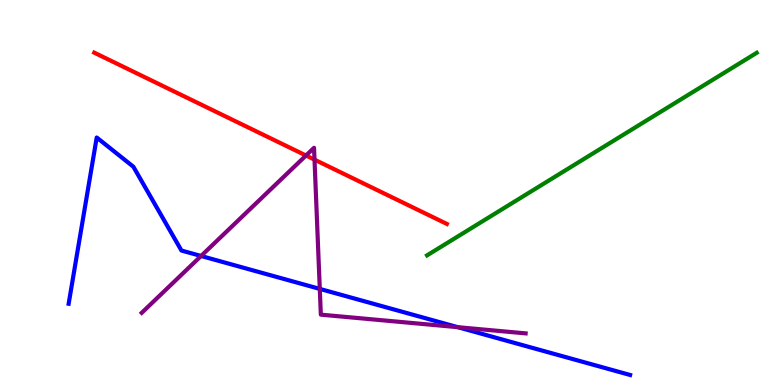[{'lines': ['blue', 'red'], 'intersections': []}, {'lines': ['green', 'red'], 'intersections': []}, {'lines': ['purple', 'red'], 'intersections': [{'x': 3.95, 'y': 5.96}, {'x': 4.06, 'y': 5.85}]}, {'lines': ['blue', 'green'], 'intersections': []}, {'lines': ['blue', 'purple'], 'intersections': [{'x': 2.59, 'y': 3.35}, {'x': 4.13, 'y': 2.5}, {'x': 5.91, 'y': 1.5}]}, {'lines': ['green', 'purple'], 'intersections': []}]